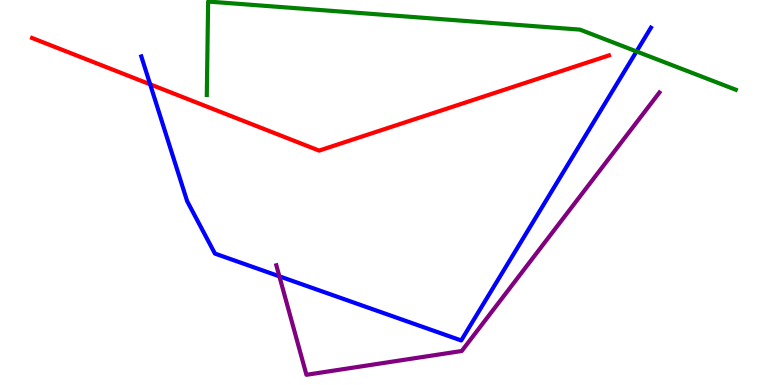[{'lines': ['blue', 'red'], 'intersections': [{'x': 1.94, 'y': 7.81}]}, {'lines': ['green', 'red'], 'intersections': []}, {'lines': ['purple', 'red'], 'intersections': []}, {'lines': ['blue', 'green'], 'intersections': [{'x': 8.21, 'y': 8.66}]}, {'lines': ['blue', 'purple'], 'intersections': [{'x': 3.6, 'y': 2.82}]}, {'lines': ['green', 'purple'], 'intersections': []}]